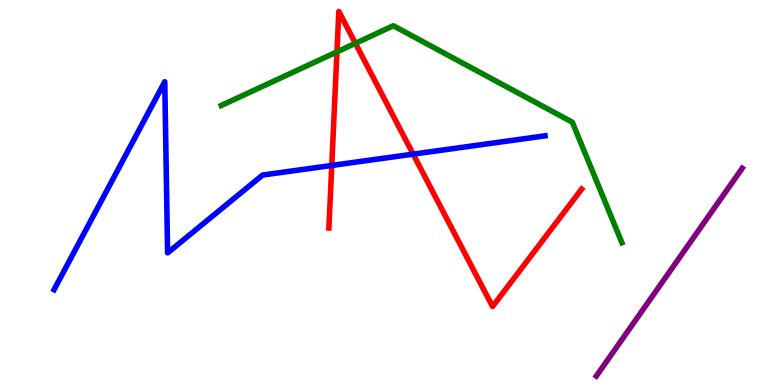[{'lines': ['blue', 'red'], 'intersections': [{'x': 4.28, 'y': 5.7}, {'x': 5.33, 'y': 6.0}]}, {'lines': ['green', 'red'], 'intersections': [{'x': 4.35, 'y': 8.65}, {'x': 4.59, 'y': 8.87}]}, {'lines': ['purple', 'red'], 'intersections': []}, {'lines': ['blue', 'green'], 'intersections': []}, {'lines': ['blue', 'purple'], 'intersections': []}, {'lines': ['green', 'purple'], 'intersections': []}]